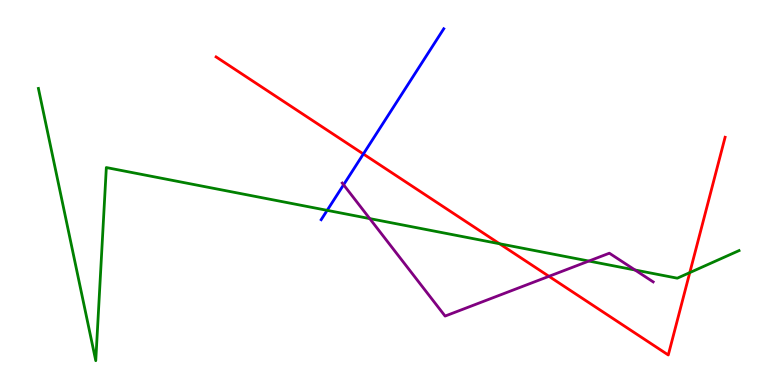[{'lines': ['blue', 'red'], 'intersections': [{'x': 4.69, 'y': 6.0}]}, {'lines': ['green', 'red'], 'intersections': [{'x': 6.45, 'y': 3.67}, {'x': 8.9, 'y': 2.92}]}, {'lines': ['purple', 'red'], 'intersections': [{'x': 7.08, 'y': 2.82}]}, {'lines': ['blue', 'green'], 'intersections': [{'x': 4.22, 'y': 4.54}]}, {'lines': ['blue', 'purple'], 'intersections': [{'x': 4.43, 'y': 5.2}]}, {'lines': ['green', 'purple'], 'intersections': [{'x': 4.77, 'y': 4.32}, {'x': 7.6, 'y': 3.22}, {'x': 8.19, 'y': 2.99}]}]